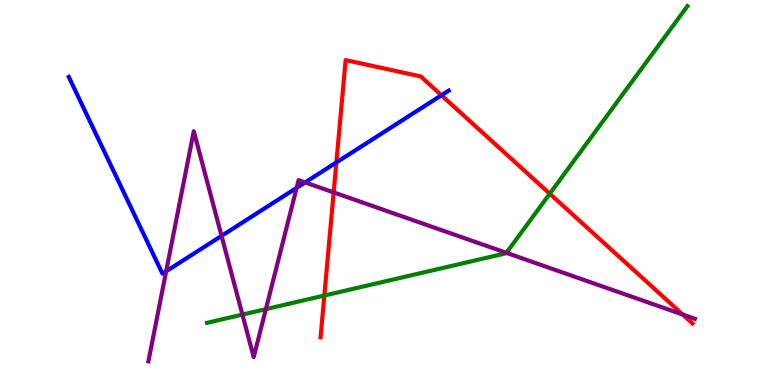[{'lines': ['blue', 'red'], 'intersections': [{'x': 4.34, 'y': 5.78}, {'x': 5.7, 'y': 7.53}]}, {'lines': ['green', 'red'], 'intersections': [{'x': 4.19, 'y': 2.32}, {'x': 7.09, 'y': 4.97}]}, {'lines': ['purple', 'red'], 'intersections': [{'x': 4.31, 'y': 5.0}, {'x': 8.81, 'y': 1.83}]}, {'lines': ['blue', 'green'], 'intersections': []}, {'lines': ['blue', 'purple'], 'intersections': [{'x': 2.14, 'y': 2.95}, {'x': 2.86, 'y': 3.87}, {'x': 3.83, 'y': 5.12}, {'x': 3.94, 'y': 5.26}]}, {'lines': ['green', 'purple'], 'intersections': [{'x': 3.13, 'y': 1.83}, {'x': 3.43, 'y': 1.97}, {'x': 6.53, 'y': 3.43}]}]